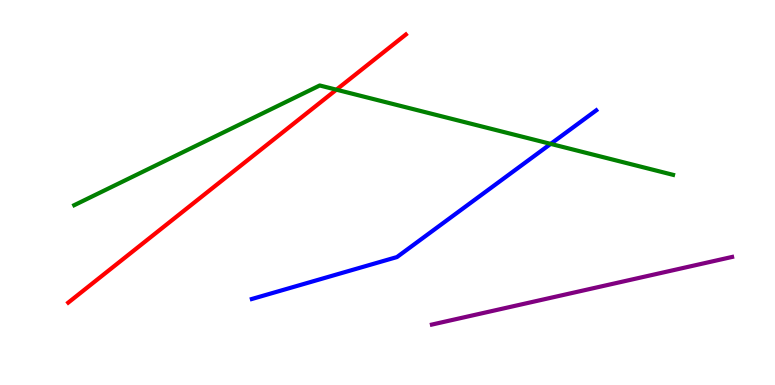[{'lines': ['blue', 'red'], 'intersections': []}, {'lines': ['green', 'red'], 'intersections': [{'x': 4.34, 'y': 7.67}]}, {'lines': ['purple', 'red'], 'intersections': []}, {'lines': ['blue', 'green'], 'intersections': [{'x': 7.11, 'y': 6.26}]}, {'lines': ['blue', 'purple'], 'intersections': []}, {'lines': ['green', 'purple'], 'intersections': []}]